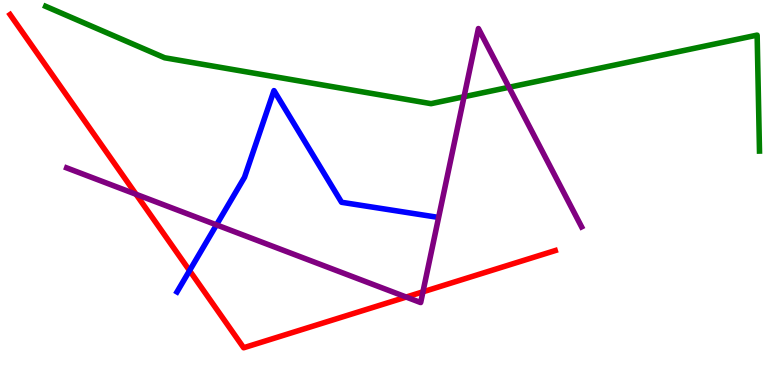[{'lines': ['blue', 'red'], 'intersections': [{'x': 2.45, 'y': 2.97}]}, {'lines': ['green', 'red'], 'intersections': []}, {'lines': ['purple', 'red'], 'intersections': [{'x': 1.76, 'y': 4.95}, {'x': 5.24, 'y': 2.28}, {'x': 5.46, 'y': 2.42}]}, {'lines': ['blue', 'green'], 'intersections': []}, {'lines': ['blue', 'purple'], 'intersections': [{'x': 2.79, 'y': 4.16}]}, {'lines': ['green', 'purple'], 'intersections': [{'x': 5.99, 'y': 7.49}, {'x': 6.57, 'y': 7.73}]}]